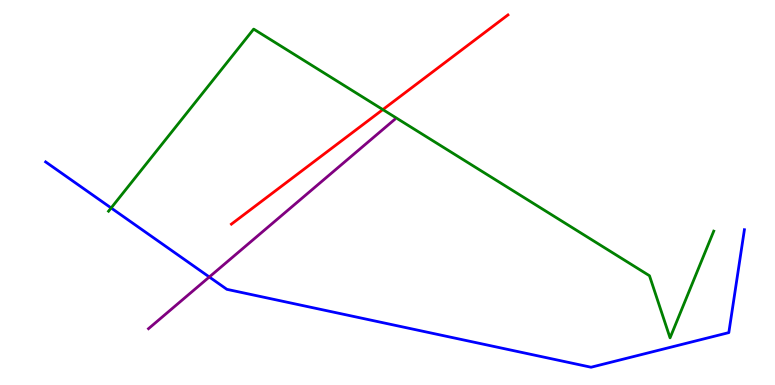[{'lines': ['blue', 'red'], 'intersections': []}, {'lines': ['green', 'red'], 'intersections': [{'x': 4.94, 'y': 7.15}]}, {'lines': ['purple', 'red'], 'intersections': []}, {'lines': ['blue', 'green'], 'intersections': [{'x': 1.43, 'y': 4.6}]}, {'lines': ['blue', 'purple'], 'intersections': [{'x': 2.7, 'y': 2.81}]}, {'lines': ['green', 'purple'], 'intersections': []}]